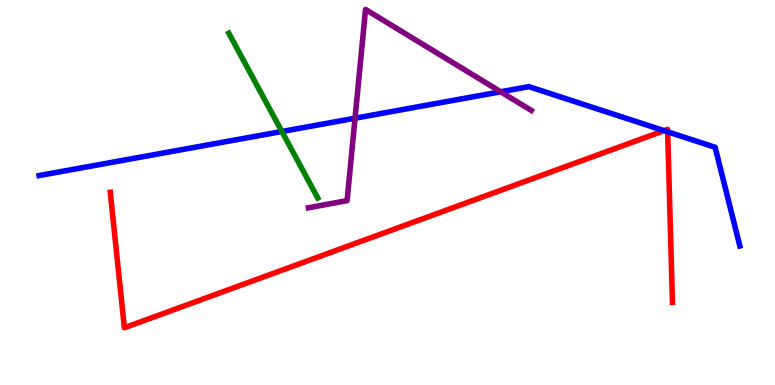[{'lines': ['blue', 'red'], 'intersections': [{'x': 8.57, 'y': 6.61}, {'x': 8.62, 'y': 6.58}]}, {'lines': ['green', 'red'], 'intersections': []}, {'lines': ['purple', 'red'], 'intersections': []}, {'lines': ['blue', 'green'], 'intersections': [{'x': 3.64, 'y': 6.58}]}, {'lines': ['blue', 'purple'], 'intersections': [{'x': 4.58, 'y': 6.93}, {'x': 6.46, 'y': 7.62}]}, {'lines': ['green', 'purple'], 'intersections': []}]